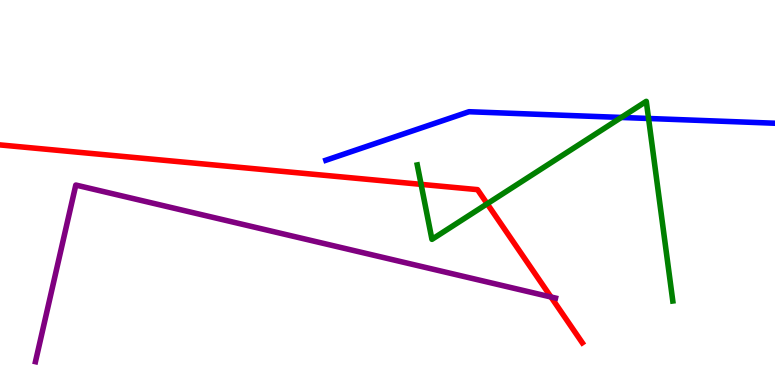[{'lines': ['blue', 'red'], 'intersections': []}, {'lines': ['green', 'red'], 'intersections': [{'x': 5.43, 'y': 5.21}, {'x': 6.29, 'y': 4.71}]}, {'lines': ['purple', 'red'], 'intersections': [{'x': 7.11, 'y': 2.29}]}, {'lines': ['blue', 'green'], 'intersections': [{'x': 8.02, 'y': 6.95}, {'x': 8.37, 'y': 6.92}]}, {'lines': ['blue', 'purple'], 'intersections': []}, {'lines': ['green', 'purple'], 'intersections': []}]